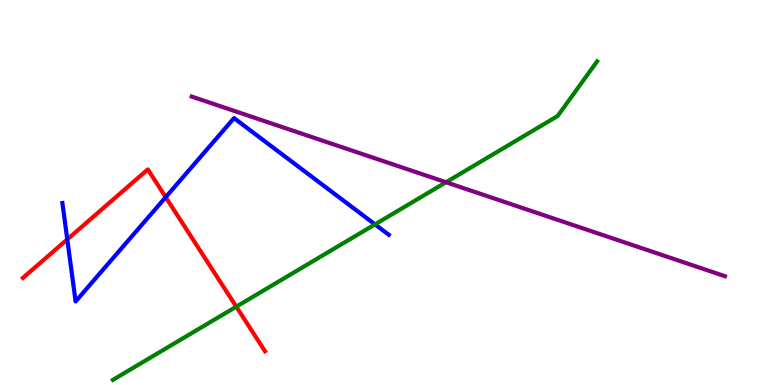[{'lines': ['blue', 'red'], 'intersections': [{'x': 0.868, 'y': 3.78}, {'x': 2.14, 'y': 4.88}]}, {'lines': ['green', 'red'], 'intersections': [{'x': 3.05, 'y': 2.03}]}, {'lines': ['purple', 'red'], 'intersections': []}, {'lines': ['blue', 'green'], 'intersections': [{'x': 4.84, 'y': 4.17}]}, {'lines': ['blue', 'purple'], 'intersections': []}, {'lines': ['green', 'purple'], 'intersections': [{'x': 5.76, 'y': 5.27}]}]